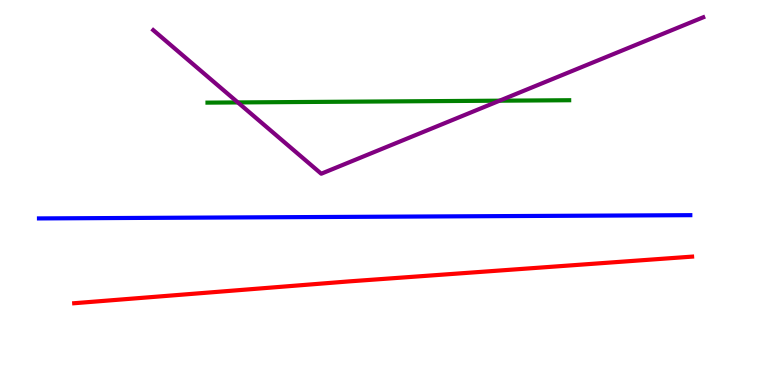[{'lines': ['blue', 'red'], 'intersections': []}, {'lines': ['green', 'red'], 'intersections': []}, {'lines': ['purple', 'red'], 'intersections': []}, {'lines': ['blue', 'green'], 'intersections': []}, {'lines': ['blue', 'purple'], 'intersections': []}, {'lines': ['green', 'purple'], 'intersections': [{'x': 3.07, 'y': 7.34}, {'x': 6.45, 'y': 7.38}]}]